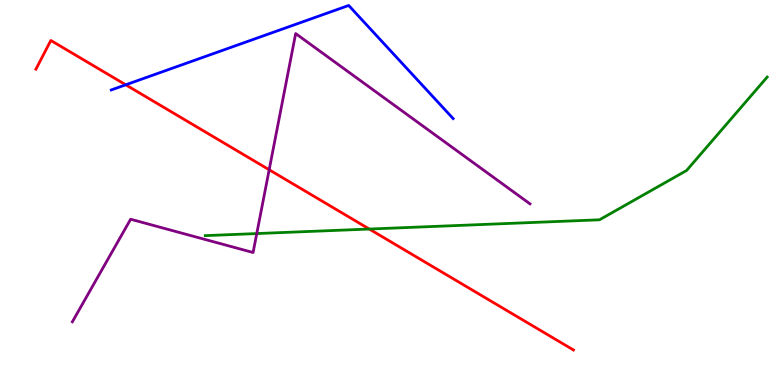[{'lines': ['blue', 'red'], 'intersections': [{'x': 1.62, 'y': 7.8}]}, {'lines': ['green', 'red'], 'intersections': [{'x': 4.76, 'y': 4.05}]}, {'lines': ['purple', 'red'], 'intersections': [{'x': 3.47, 'y': 5.59}]}, {'lines': ['blue', 'green'], 'intersections': []}, {'lines': ['blue', 'purple'], 'intersections': []}, {'lines': ['green', 'purple'], 'intersections': [{'x': 3.31, 'y': 3.93}]}]